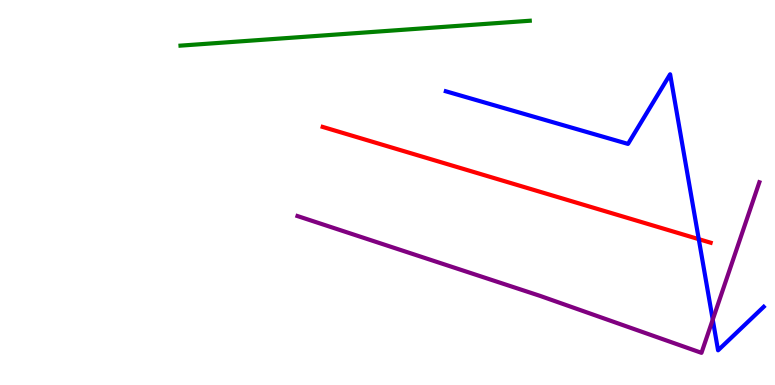[{'lines': ['blue', 'red'], 'intersections': [{'x': 9.02, 'y': 3.79}]}, {'lines': ['green', 'red'], 'intersections': []}, {'lines': ['purple', 'red'], 'intersections': []}, {'lines': ['blue', 'green'], 'intersections': []}, {'lines': ['blue', 'purple'], 'intersections': [{'x': 9.2, 'y': 1.7}]}, {'lines': ['green', 'purple'], 'intersections': []}]